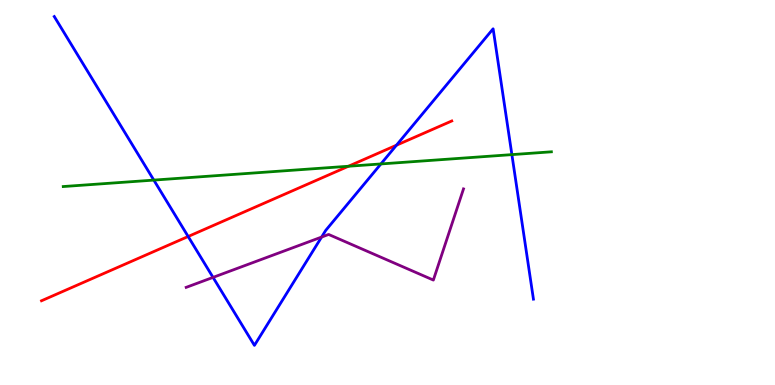[{'lines': ['blue', 'red'], 'intersections': [{'x': 2.43, 'y': 3.86}, {'x': 5.12, 'y': 6.23}]}, {'lines': ['green', 'red'], 'intersections': [{'x': 4.5, 'y': 5.68}]}, {'lines': ['purple', 'red'], 'intersections': []}, {'lines': ['blue', 'green'], 'intersections': [{'x': 1.98, 'y': 5.32}, {'x': 4.91, 'y': 5.74}, {'x': 6.6, 'y': 5.98}]}, {'lines': ['blue', 'purple'], 'intersections': [{'x': 2.75, 'y': 2.8}, {'x': 4.15, 'y': 3.84}]}, {'lines': ['green', 'purple'], 'intersections': []}]